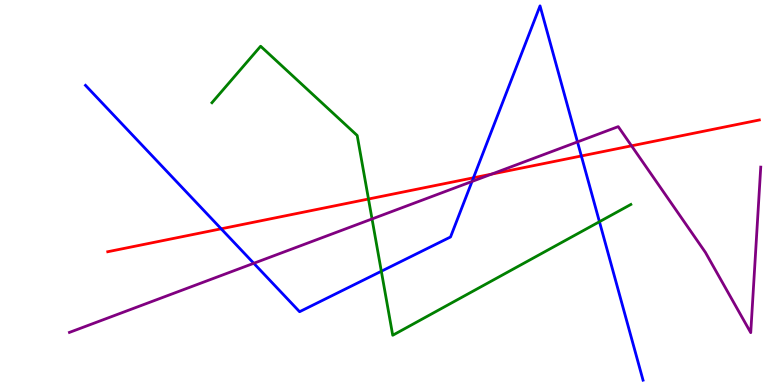[{'lines': ['blue', 'red'], 'intersections': [{'x': 2.85, 'y': 4.06}, {'x': 6.11, 'y': 5.38}, {'x': 7.5, 'y': 5.95}]}, {'lines': ['green', 'red'], 'intersections': [{'x': 4.75, 'y': 4.83}]}, {'lines': ['purple', 'red'], 'intersections': [{'x': 6.34, 'y': 5.48}, {'x': 8.15, 'y': 6.21}]}, {'lines': ['blue', 'green'], 'intersections': [{'x': 4.92, 'y': 2.95}, {'x': 7.73, 'y': 4.24}]}, {'lines': ['blue', 'purple'], 'intersections': [{'x': 3.27, 'y': 3.16}, {'x': 6.09, 'y': 5.29}, {'x': 7.45, 'y': 6.31}]}, {'lines': ['green', 'purple'], 'intersections': [{'x': 4.8, 'y': 4.31}]}]